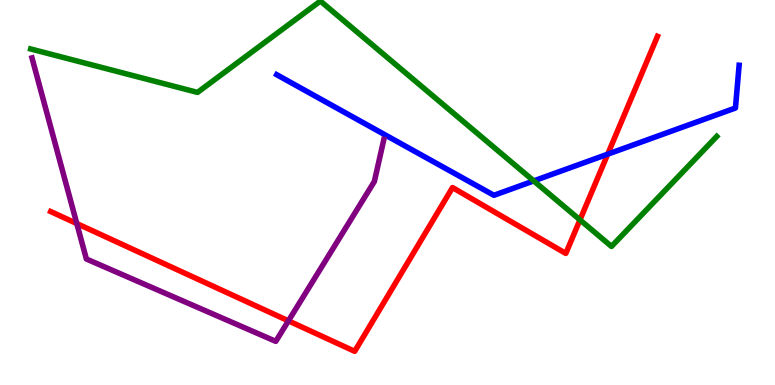[{'lines': ['blue', 'red'], 'intersections': [{'x': 7.84, 'y': 6.0}]}, {'lines': ['green', 'red'], 'intersections': [{'x': 7.48, 'y': 4.29}]}, {'lines': ['purple', 'red'], 'intersections': [{'x': 0.991, 'y': 4.19}, {'x': 3.72, 'y': 1.67}]}, {'lines': ['blue', 'green'], 'intersections': [{'x': 6.89, 'y': 5.3}]}, {'lines': ['blue', 'purple'], 'intersections': []}, {'lines': ['green', 'purple'], 'intersections': []}]